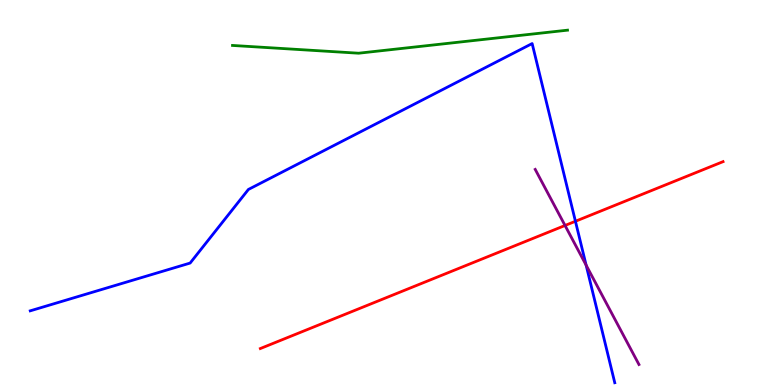[{'lines': ['blue', 'red'], 'intersections': [{'x': 7.42, 'y': 4.25}]}, {'lines': ['green', 'red'], 'intersections': []}, {'lines': ['purple', 'red'], 'intersections': [{'x': 7.29, 'y': 4.14}]}, {'lines': ['blue', 'green'], 'intersections': []}, {'lines': ['blue', 'purple'], 'intersections': [{'x': 7.56, 'y': 3.11}]}, {'lines': ['green', 'purple'], 'intersections': []}]